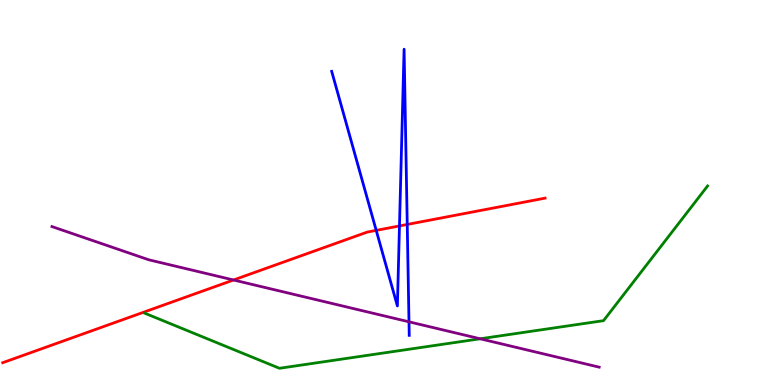[{'lines': ['blue', 'red'], 'intersections': [{'x': 4.85, 'y': 4.02}, {'x': 5.15, 'y': 4.13}, {'x': 5.25, 'y': 4.17}]}, {'lines': ['green', 'red'], 'intersections': []}, {'lines': ['purple', 'red'], 'intersections': [{'x': 3.01, 'y': 2.73}]}, {'lines': ['blue', 'green'], 'intersections': []}, {'lines': ['blue', 'purple'], 'intersections': [{'x': 5.28, 'y': 1.64}]}, {'lines': ['green', 'purple'], 'intersections': [{'x': 6.2, 'y': 1.2}]}]